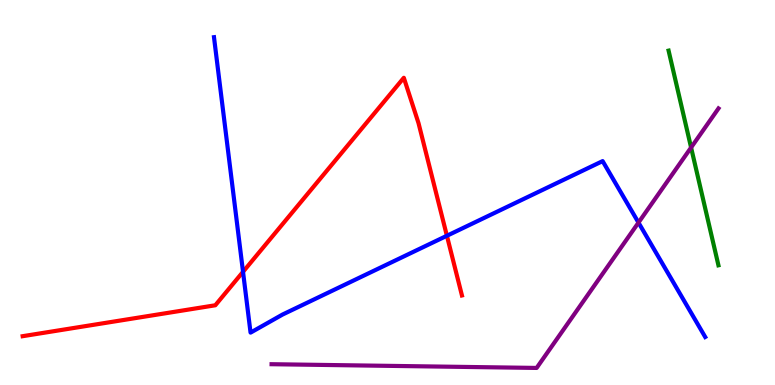[{'lines': ['blue', 'red'], 'intersections': [{'x': 3.14, 'y': 2.94}, {'x': 5.77, 'y': 3.88}]}, {'lines': ['green', 'red'], 'intersections': []}, {'lines': ['purple', 'red'], 'intersections': []}, {'lines': ['blue', 'green'], 'intersections': []}, {'lines': ['blue', 'purple'], 'intersections': [{'x': 8.24, 'y': 4.22}]}, {'lines': ['green', 'purple'], 'intersections': [{'x': 8.92, 'y': 6.17}]}]